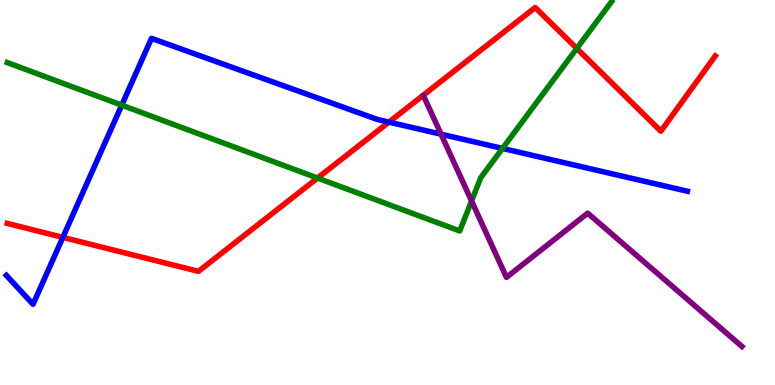[{'lines': ['blue', 'red'], 'intersections': [{'x': 0.811, 'y': 3.83}, {'x': 5.02, 'y': 6.83}]}, {'lines': ['green', 'red'], 'intersections': [{'x': 4.1, 'y': 5.38}, {'x': 7.44, 'y': 8.74}]}, {'lines': ['purple', 'red'], 'intersections': []}, {'lines': ['blue', 'green'], 'intersections': [{'x': 1.57, 'y': 7.27}, {'x': 6.48, 'y': 6.15}]}, {'lines': ['blue', 'purple'], 'intersections': [{'x': 5.69, 'y': 6.51}]}, {'lines': ['green', 'purple'], 'intersections': [{'x': 6.08, 'y': 4.78}]}]